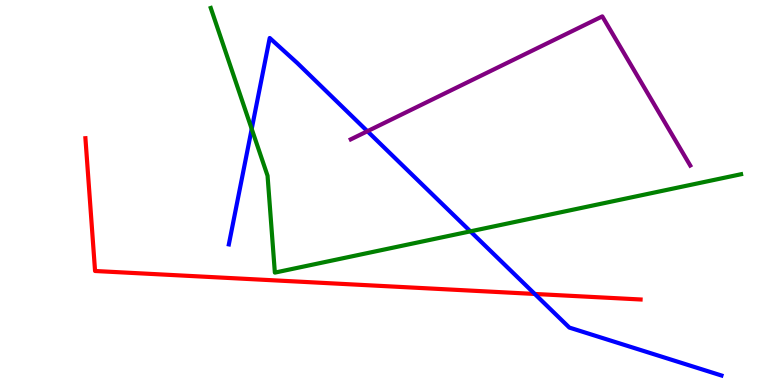[{'lines': ['blue', 'red'], 'intersections': [{'x': 6.9, 'y': 2.36}]}, {'lines': ['green', 'red'], 'intersections': []}, {'lines': ['purple', 'red'], 'intersections': []}, {'lines': ['blue', 'green'], 'intersections': [{'x': 3.25, 'y': 6.65}, {'x': 6.07, 'y': 3.99}]}, {'lines': ['blue', 'purple'], 'intersections': [{'x': 4.74, 'y': 6.59}]}, {'lines': ['green', 'purple'], 'intersections': []}]